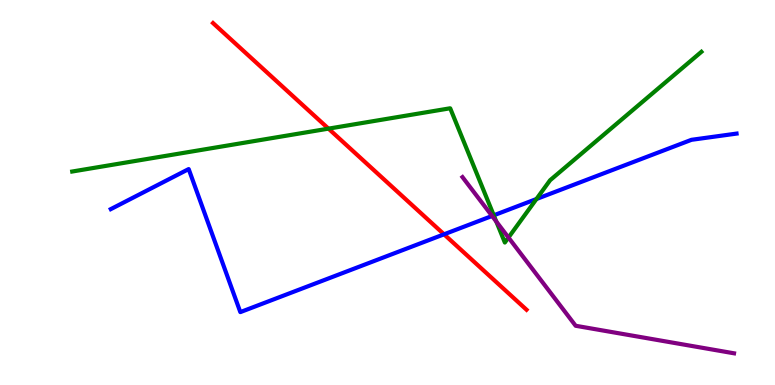[{'lines': ['blue', 'red'], 'intersections': [{'x': 5.73, 'y': 3.91}]}, {'lines': ['green', 'red'], 'intersections': [{'x': 4.24, 'y': 6.66}]}, {'lines': ['purple', 'red'], 'intersections': []}, {'lines': ['blue', 'green'], 'intersections': [{'x': 6.37, 'y': 4.41}, {'x': 6.92, 'y': 4.83}]}, {'lines': ['blue', 'purple'], 'intersections': [{'x': 6.35, 'y': 4.39}]}, {'lines': ['green', 'purple'], 'intersections': [{'x': 6.4, 'y': 4.25}, {'x': 6.56, 'y': 3.83}]}]